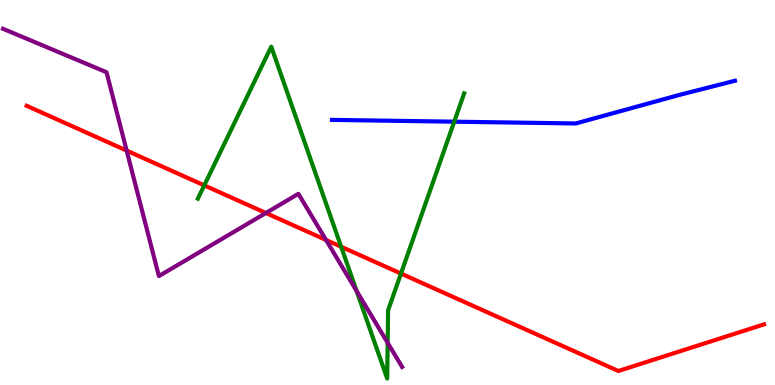[{'lines': ['blue', 'red'], 'intersections': []}, {'lines': ['green', 'red'], 'intersections': [{'x': 2.64, 'y': 5.18}, {'x': 4.4, 'y': 3.59}, {'x': 5.17, 'y': 2.89}]}, {'lines': ['purple', 'red'], 'intersections': [{'x': 1.63, 'y': 6.09}, {'x': 3.43, 'y': 4.47}, {'x': 4.21, 'y': 3.77}]}, {'lines': ['blue', 'green'], 'intersections': [{'x': 5.86, 'y': 6.84}]}, {'lines': ['blue', 'purple'], 'intersections': []}, {'lines': ['green', 'purple'], 'intersections': [{'x': 4.6, 'y': 2.44}, {'x': 5.0, 'y': 1.1}]}]